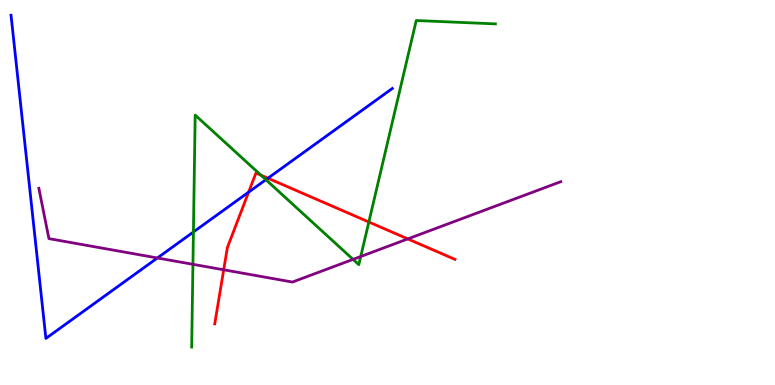[{'lines': ['blue', 'red'], 'intersections': [{'x': 3.21, 'y': 5.01}, {'x': 3.46, 'y': 5.37}]}, {'lines': ['green', 'red'], 'intersections': [{'x': 3.37, 'y': 5.45}, {'x': 4.76, 'y': 4.23}]}, {'lines': ['purple', 'red'], 'intersections': [{'x': 2.89, 'y': 2.99}, {'x': 5.26, 'y': 3.79}]}, {'lines': ['blue', 'green'], 'intersections': [{'x': 2.5, 'y': 3.97}, {'x': 3.43, 'y': 5.33}]}, {'lines': ['blue', 'purple'], 'intersections': [{'x': 2.03, 'y': 3.3}]}, {'lines': ['green', 'purple'], 'intersections': [{'x': 2.49, 'y': 3.13}, {'x': 4.56, 'y': 3.26}, {'x': 4.65, 'y': 3.34}]}]